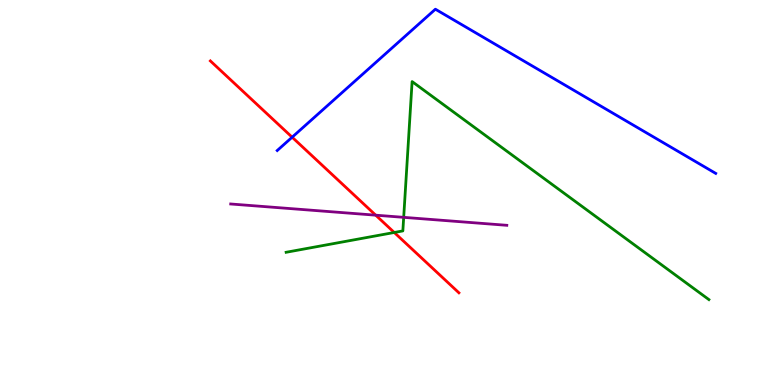[{'lines': ['blue', 'red'], 'intersections': [{'x': 3.77, 'y': 6.44}]}, {'lines': ['green', 'red'], 'intersections': [{'x': 5.09, 'y': 3.96}]}, {'lines': ['purple', 'red'], 'intersections': [{'x': 4.85, 'y': 4.41}]}, {'lines': ['blue', 'green'], 'intersections': []}, {'lines': ['blue', 'purple'], 'intersections': []}, {'lines': ['green', 'purple'], 'intersections': [{'x': 5.21, 'y': 4.35}]}]